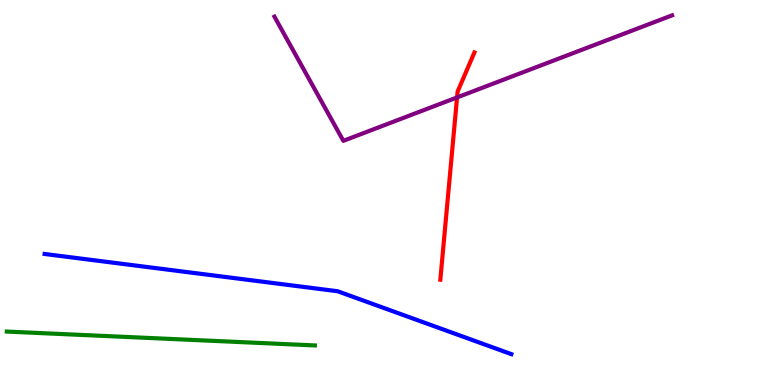[{'lines': ['blue', 'red'], 'intersections': []}, {'lines': ['green', 'red'], 'intersections': []}, {'lines': ['purple', 'red'], 'intersections': [{'x': 5.9, 'y': 7.47}]}, {'lines': ['blue', 'green'], 'intersections': []}, {'lines': ['blue', 'purple'], 'intersections': []}, {'lines': ['green', 'purple'], 'intersections': []}]